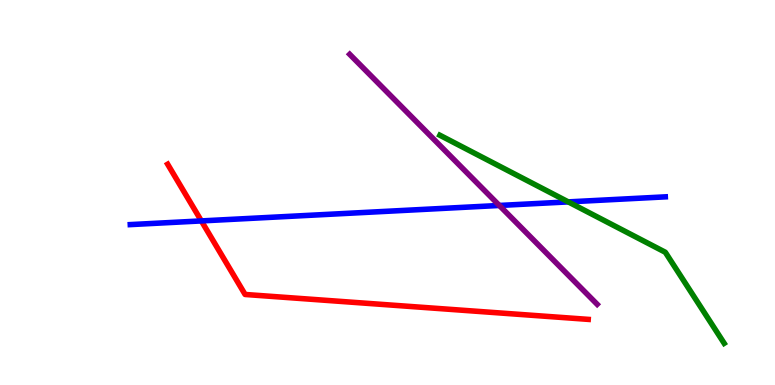[{'lines': ['blue', 'red'], 'intersections': [{'x': 2.6, 'y': 4.26}]}, {'lines': ['green', 'red'], 'intersections': []}, {'lines': ['purple', 'red'], 'intersections': []}, {'lines': ['blue', 'green'], 'intersections': [{'x': 7.33, 'y': 4.76}]}, {'lines': ['blue', 'purple'], 'intersections': [{'x': 6.44, 'y': 4.66}]}, {'lines': ['green', 'purple'], 'intersections': []}]